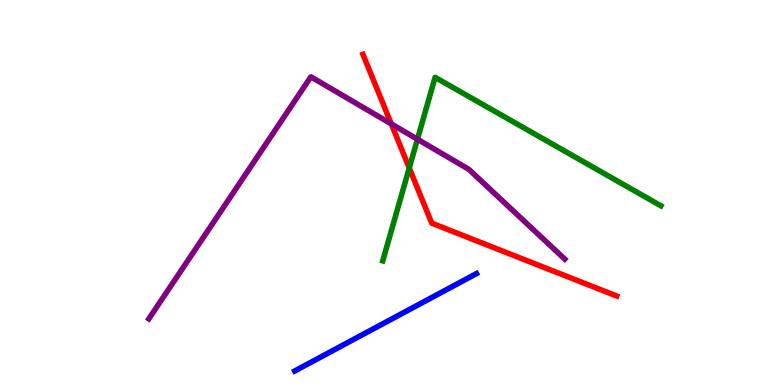[{'lines': ['blue', 'red'], 'intersections': []}, {'lines': ['green', 'red'], 'intersections': [{'x': 5.28, 'y': 5.64}]}, {'lines': ['purple', 'red'], 'intersections': [{'x': 5.05, 'y': 6.78}]}, {'lines': ['blue', 'green'], 'intersections': []}, {'lines': ['blue', 'purple'], 'intersections': []}, {'lines': ['green', 'purple'], 'intersections': [{'x': 5.39, 'y': 6.38}]}]